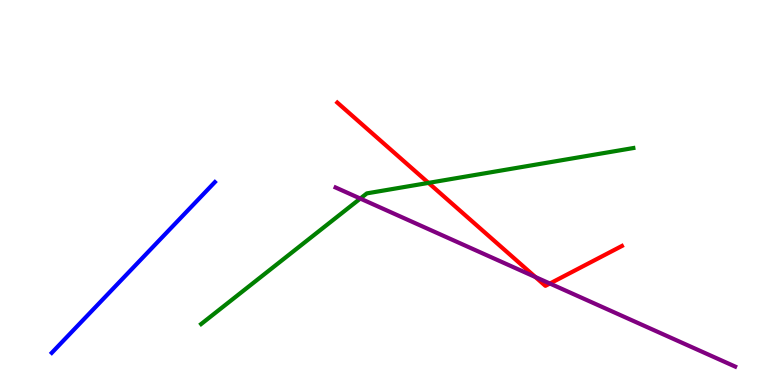[{'lines': ['blue', 'red'], 'intersections': []}, {'lines': ['green', 'red'], 'intersections': [{'x': 5.53, 'y': 5.25}]}, {'lines': ['purple', 'red'], 'intersections': [{'x': 6.91, 'y': 2.8}, {'x': 7.1, 'y': 2.64}]}, {'lines': ['blue', 'green'], 'intersections': []}, {'lines': ['blue', 'purple'], 'intersections': []}, {'lines': ['green', 'purple'], 'intersections': [{'x': 4.65, 'y': 4.84}]}]